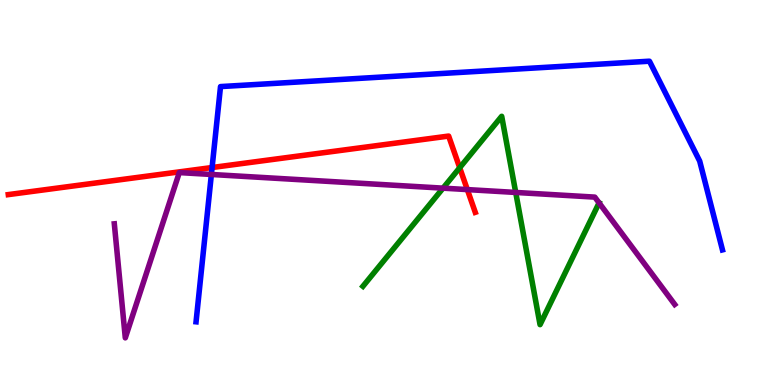[{'lines': ['blue', 'red'], 'intersections': [{'x': 2.74, 'y': 5.65}]}, {'lines': ['green', 'red'], 'intersections': [{'x': 5.93, 'y': 5.64}]}, {'lines': ['purple', 'red'], 'intersections': [{'x': 6.03, 'y': 5.08}]}, {'lines': ['blue', 'green'], 'intersections': []}, {'lines': ['blue', 'purple'], 'intersections': [{'x': 2.73, 'y': 5.47}]}, {'lines': ['green', 'purple'], 'intersections': [{'x': 5.72, 'y': 5.11}, {'x': 6.65, 'y': 5.0}, {'x': 7.73, 'y': 4.73}]}]